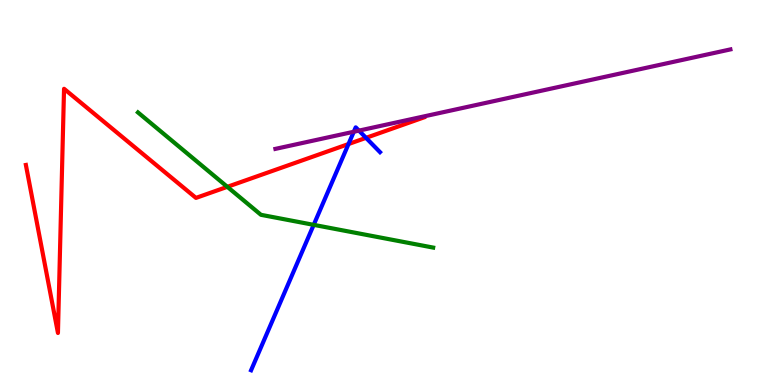[{'lines': ['blue', 'red'], 'intersections': [{'x': 4.5, 'y': 6.26}, {'x': 4.72, 'y': 6.42}]}, {'lines': ['green', 'red'], 'intersections': [{'x': 2.93, 'y': 5.15}]}, {'lines': ['purple', 'red'], 'intersections': []}, {'lines': ['blue', 'green'], 'intersections': [{'x': 4.05, 'y': 4.16}]}, {'lines': ['blue', 'purple'], 'intersections': [{'x': 4.57, 'y': 6.58}, {'x': 4.63, 'y': 6.61}]}, {'lines': ['green', 'purple'], 'intersections': []}]